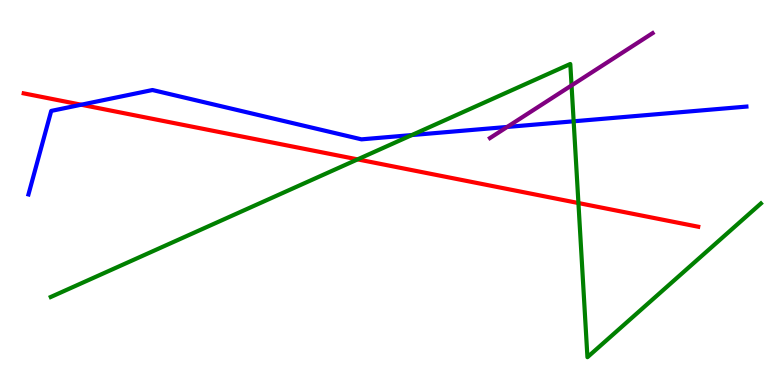[{'lines': ['blue', 'red'], 'intersections': [{'x': 1.05, 'y': 7.28}]}, {'lines': ['green', 'red'], 'intersections': [{'x': 4.61, 'y': 5.86}, {'x': 7.46, 'y': 4.73}]}, {'lines': ['purple', 'red'], 'intersections': []}, {'lines': ['blue', 'green'], 'intersections': [{'x': 5.31, 'y': 6.49}, {'x': 7.4, 'y': 6.85}]}, {'lines': ['blue', 'purple'], 'intersections': [{'x': 6.54, 'y': 6.7}]}, {'lines': ['green', 'purple'], 'intersections': [{'x': 7.37, 'y': 7.78}]}]